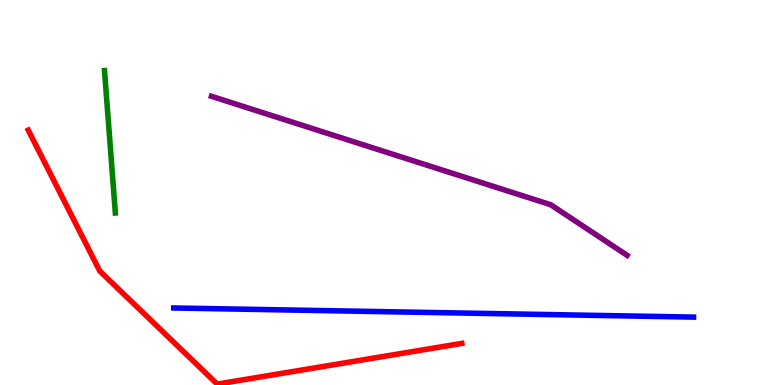[{'lines': ['blue', 'red'], 'intersections': []}, {'lines': ['green', 'red'], 'intersections': []}, {'lines': ['purple', 'red'], 'intersections': []}, {'lines': ['blue', 'green'], 'intersections': []}, {'lines': ['blue', 'purple'], 'intersections': []}, {'lines': ['green', 'purple'], 'intersections': []}]